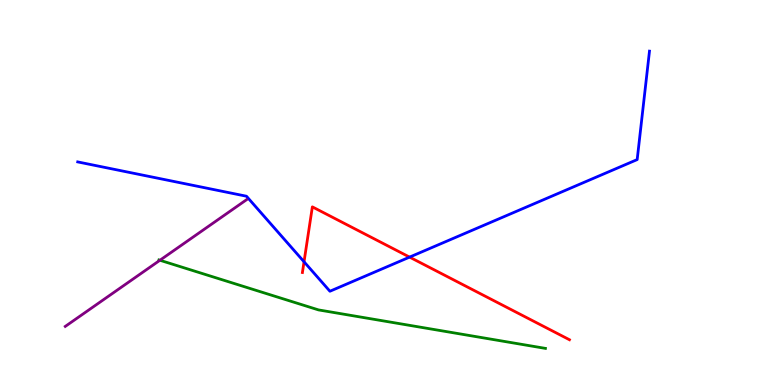[{'lines': ['blue', 'red'], 'intersections': [{'x': 3.92, 'y': 3.2}, {'x': 5.28, 'y': 3.32}]}, {'lines': ['green', 'red'], 'intersections': []}, {'lines': ['purple', 'red'], 'intersections': []}, {'lines': ['blue', 'green'], 'intersections': []}, {'lines': ['blue', 'purple'], 'intersections': []}, {'lines': ['green', 'purple'], 'intersections': [{'x': 2.06, 'y': 3.24}]}]